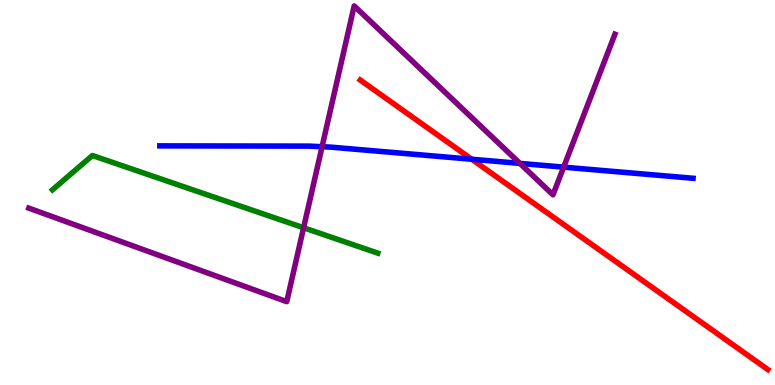[{'lines': ['blue', 'red'], 'intersections': [{'x': 6.09, 'y': 5.86}]}, {'lines': ['green', 'red'], 'intersections': []}, {'lines': ['purple', 'red'], 'intersections': []}, {'lines': ['blue', 'green'], 'intersections': []}, {'lines': ['blue', 'purple'], 'intersections': [{'x': 4.16, 'y': 6.19}, {'x': 6.71, 'y': 5.76}, {'x': 7.27, 'y': 5.66}]}, {'lines': ['green', 'purple'], 'intersections': [{'x': 3.92, 'y': 4.08}]}]